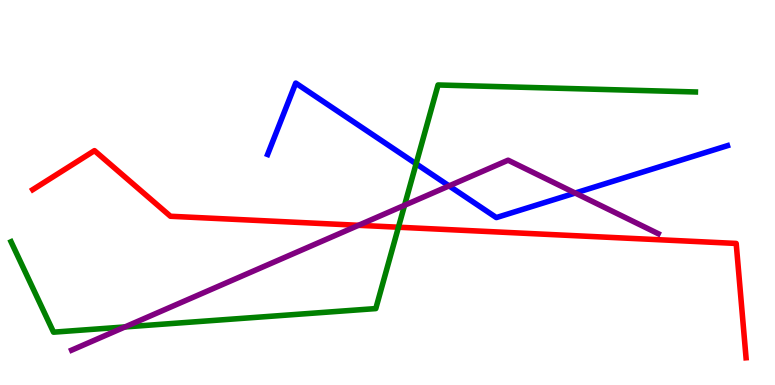[{'lines': ['blue', 'red'], 'intersections': []}, {'lines': ['green', 'red'], 'intersections': [{'x': 5.14, 'y': 4.1}]}, {'lines': ['purple', 'red'], 'intersections': [{'x': 4.63, 'y': 4.15}]}, {'lines': ['blue', 'green'], 'intersections': [{'x': 5.37, 'y': 5.75}]}, {'lines': ['blue', 'purple'], 'intersections': [{'x': 5.79, 'y': 5.17}, {'x': 7.42, 'y': 4.99}]}, {'lines': ['green', 'purple'], 'intersections': [{'x': 1.61, 'y': 1.51}, {'x': 5.22, 'y': 4.67}]}]